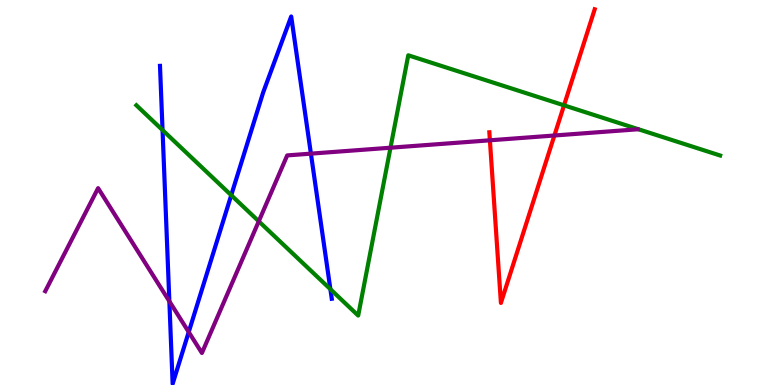[{'lines': ['blue', 'red'], 'intersections': []}, {'lines': ['green', 'red'], 'intersections': [{'x': 7.28, 'y': 7.26}]}, {'lines': ['purple', 'red'], 'intersections': [{'x': 6.32, 'y': 6.36}, {'x': 7.15, 'y': 6.48}]}, {'lines': ['blue', 'green'], 'intersections': [{'x': 2.1, 'y': 6.62}, {'x': 2.98, 'y': 4.93}, {'x': 4.26, 'y': 2.49}]}, {'lines': ['blue', 'purple'], 'intersections': [{'x': 2.19, 'y': 2.17}, {'x': 2.44, 'y': 1.38}, {'x': 4.01, 'y': 6.01}]}, {'lines': ['green', 'purple'], 'intersections': [{'x': 3.34, 'y': 4.25}, {'x': 5.04, 'y': 6.16}]}]